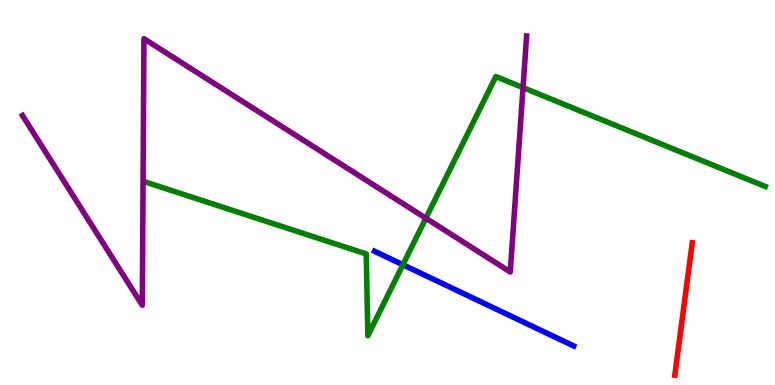[{'lines': ['blue', 'red'], 'intersections': []}, {'lines': ['green', 'red'], 'intersections': []}, {'lines': ['purple', 'red'], 'intersections': []}, {'lines': ['blue', 'green'], 'intersections': [{'x': 5.2, 'y': 3.12}]}, {'lines': ['blue', 'purple'], 'intersections': []}, {'lines': ['green', 'purple'], 'intersections': [{'x': 5.5, 'y': 4.33}, {'x': 6.75, 'y': 7.72}]}]